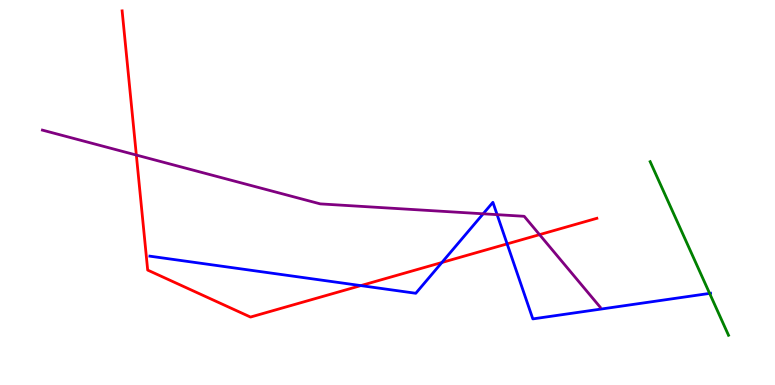[{'lines': ['blue', 'red'], 'intersections': [{'x': 4.66, 'y': 2.58}, {'x': 5.7, 'y': 3.18}, {'x': 6.54, 'y': 3.67}]}, {'lines': ['green', 'red'], 'intersections': []}, {'lines': ['purple', 'red'], 'intersections': [{'x': 1.76, 'y': 5.97}, {'x': 6.96, 'y': 3.91}]}, {'lines': ['blue', 'green'], 'intersections': [{'x': 9.16, 'y': 2.38}]}, {'lines': ['blue', 'purple'], 'intersections': [{'x': 6.23, 'y': 4.45}, {'x': 6.41, 'y': 4.42}]}, {'lines': ['green', 'purple'], 'intersections': []}]